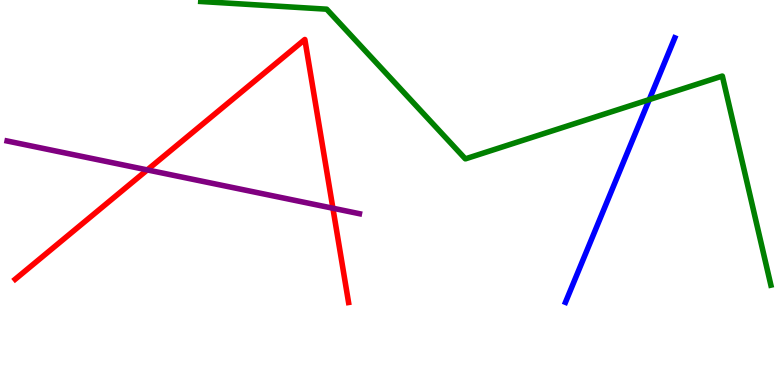[{'lines': ['blue', 'red'], 'intersections': []}, {'lines': ['green', 'red'], 'intersections': []}, {'lines': ['purple', 'red'], 'intersections': [{'x': 1.9, 'y': 5.59}, {'x': 4.3, 'y': 4.59}]}, {'lines': ['blue', 'green'], 'intersections': [{'x': 8.38, 'y': 7.41}]}, {'lines': ['blue', 'purple'], 'intersections': []}, {'lines': ['green', 'purple'], 'intersections': []}]